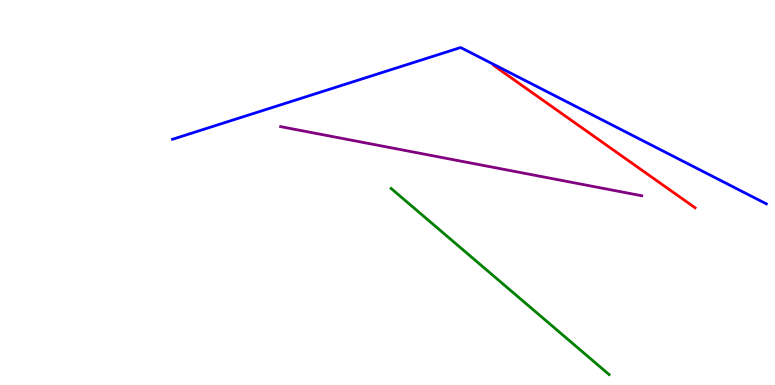[{'lines': ['blue', 'red'], 'intersections': []}, {'lines': ['green', 'red'], 'intersections': []}, {'lines': ['purple', 'red'], 'intersections': []}, {'lines': ['blue', 'green'], 'intersections': []}, {'lines': ['blue', 'purple'], 'intersections': []}, {'lines': ['green', 'purple'], 'intersections': []}]